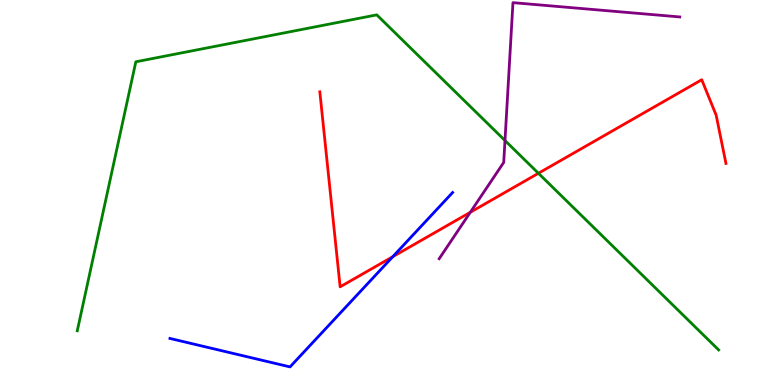[{'lines': ['blue', 'red'], 'intersections': [{'x': 5.07, 'y': 3.33}]}, {'lines': ['green', 'red'], 'intersections': [{'x': 6.95, 'y': 5.5}]}, {'lines': ['purple', 'red'], 'intersections': [{'x': 6.07, 'y': 4.49}]}, {'lines': ['blue', 'green'], 'intersections': []}, {'lines': ['blue', 'purple'], 'intersections': []}, {'lines': ['green', 'purple'], 'intersections': [{'x': 6.52, 'y': 6.35}]}]